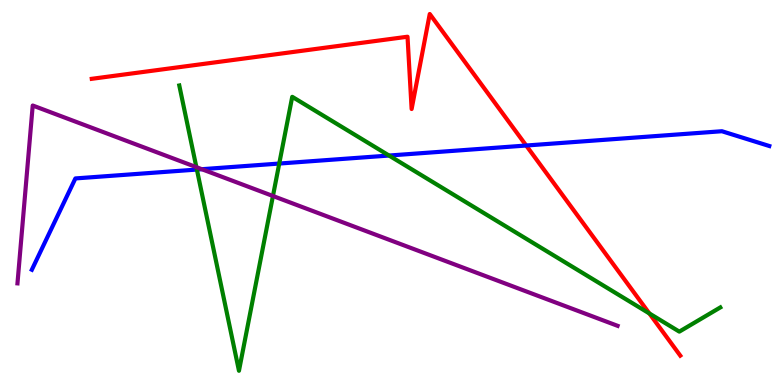[{'lines': ['blue', 'red'], 'intersections': [{'x': 6.79, 'y': 6.22}]}, {'lines': ['green', 'red'], 'intersections': [{'x': 8.38, 'y': 1.86}]}, {'lines': ['purple', 'red'], 'intersections': []}, {'lines': ['blue', 'green'], 'intersections': [{'x': 2.54, 'y': 5.6}, {'x': 3.6, 'y': 5.75}, {'x': 5.02, 'y': 5.96}]}, {'lines': ['blue', 'purple'], 'intersections': [{'x': 2.6, 'y': 5.61}]}, {'lines': ['green', 'purple'], 'intersections': [{'x': 2.53, 'y': 5.66}, {'x': 3.52, 'y': 4.91}]}]